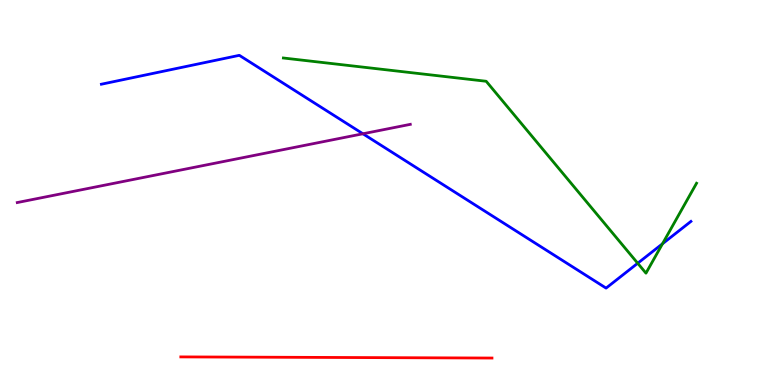[{'lines': ['blue', 'red'], 'intersections': []}, {'lines': ['green', 'red'], 'intersections': []}, {'lines': ['purple', 'red'], 'intersections': []}, {'lines': ['blue', 'green'], 'intersections': [{'x': 8.23, 'y': 3.16}, {'x': 8.55, 'y': 3.67}]}, {'lines': ['blue', 'purple'], 'intersections': [{'x': 4.68, 'y': 6.53}]}, {'lines': ['green', 'purple'], 'intersections': []}]